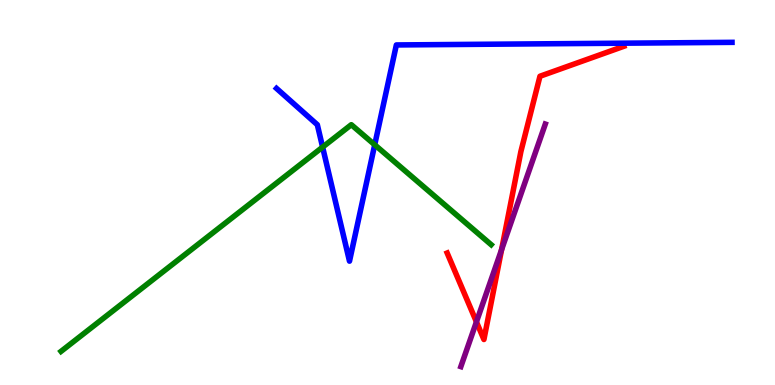[{'lines': ['blue', 'red'], 'intersections': []}, {'lines': ['green', 'red'], 'intersections': []}, {'lines': ['purple', 'red'], 'intersections': [{'x': 6.15, 'y': 1.64}, {'x': 6.47, 'y': 3.52}]}, {'lines': ['blue', 'green'], 'intersections': [{'x': 4.16, 'y': 6.18}, {'x': 4.84, 'y': 6.24}]}, {'lines': ['blue', 'purple'], 'intersections': []}, {'lines': ['green', 'purple'], 'intersections': []}]